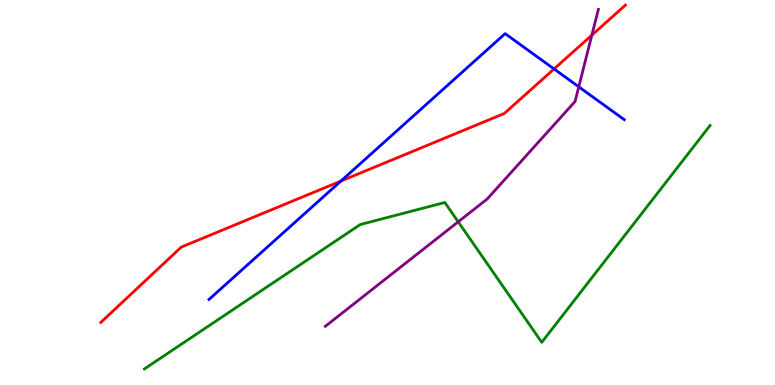[{'lines': ['blue', 'red'], 'intersections': [{'x': 4.4, 'y': 5.3}, {'x': 7.15, 'y': 8.21}]}, {'lines': ['green', 'red'], 'intersections': []}, {'lines': ['purple', 'red'], 'intersections': [{'x': 7.64, 'y': 9.09}]}, {'lines': ['blue', 'green'], 'intersections': []}, {'lines': ['blue', 'purple'], 'intersections': [{'x': 7.47, 'y': 7.75}]}, {'lines': ['green', 'purple'], 'intersections': [{'x': 5.91, 'y': 4.24}]}]